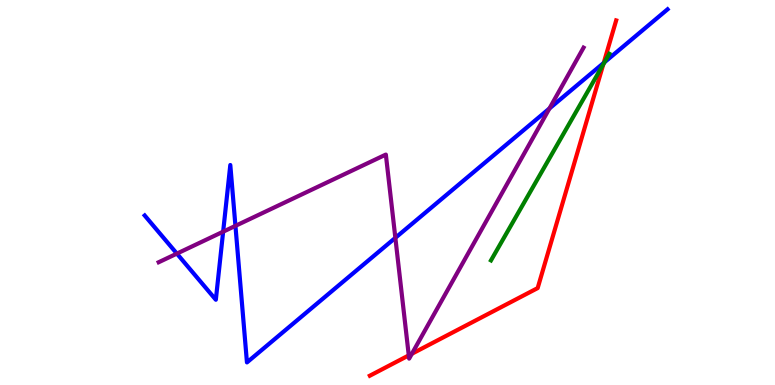[{'lines': ['blue', 'red'], 'intersections': [{'x': 7.79, 'y': 8.37}]}, {'lines': ['green', 'red'], 'intersections': [{'x': 7.78, 'y': 8.33}]}, {'lines': ['purple', 'red'], 'intersections': [{'x': 5.27, 'y': 0.769}, {'x': 5.31, 'y': 0.811}]}, {'lines': ['blue', 'green'], 'intersections': [{'x': 7.8, 'y': 8.38}]}, {'lines': ['blue', 'purple'], 'intersections': [{'x': 2.28, 'y': 3.41}, {'x': 2.88, 'y': 3.98}, {'x': 3.04, 'y': 4.13}, {'x': 5.1, 'y': 3.82}, {'x': 7.09, 'y': 7.18}]}, {'lines': ['green', 'purple'], 'intersections': []}]